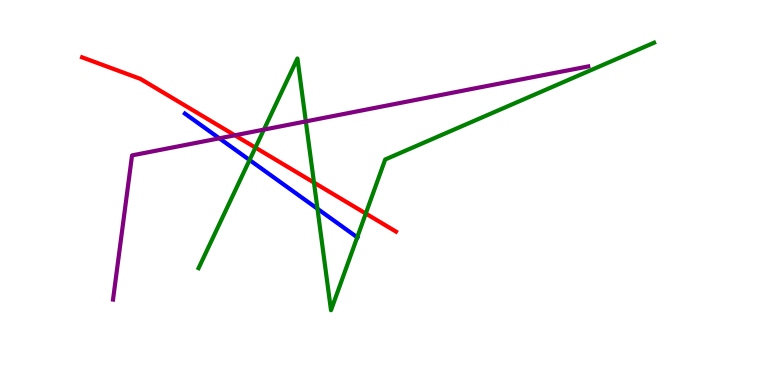[{'lines': ['blue', 'red'], 'intersections': []}, {'lines': ['green', 'red'], 'intersections': [{'x': 3.3, 'y': 6.17}, {'x': 4.05, 'y': 5.26}, {'x': 4.72, 'y': 4.45}]}, {'lines': ['purple', 'red'], 'intersections': [{'x': 3.03, 'y': 6.49}]}, {'lines': ['blue', 'green'], 'intersections': [{'x': 3.22, 'y': 5.84}, {'x': 4.1, 'y': 4.58}, {'x': 4.61, 'y': 3.84}]}, {'lines': ['blue', 'purple'], 'intersections': [{'x': 2.83, 'y': 6.41}]}, {'lines': ['green', 'purple'], 'intersections': [{'x': 3.41, 'y': 6.63}, {'x': 3.95, 'y': 6.85}]}]